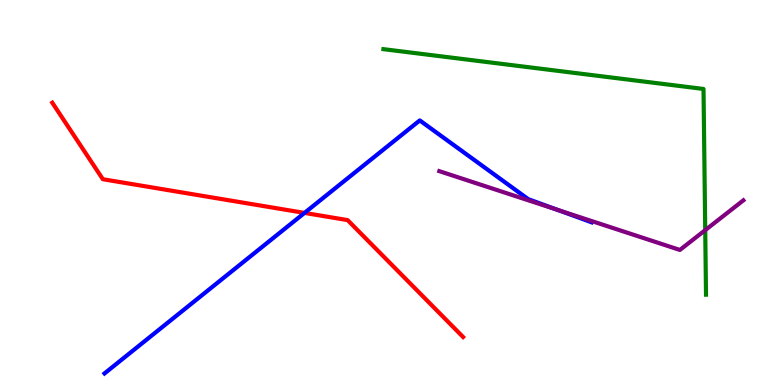[{'lines': ['blue', 'red'], 'intersections': [{'x': 3.93, 'y': 4.47}]}, {'lines': ['green', 'red'], 'intersections': []}, {'lines': ['purple', 'red'], 'intersections': []}, {'lines': ['blue', 'green'], 'intersections': []}, {'lines': ['blue', 'purple'], 'intersections': [{'x': 7.2, 'y': 4.55}]}, {'lines': ['green', 'purple'], 'intersections': [{'x': 9.1, 'y': 4.02}]}]